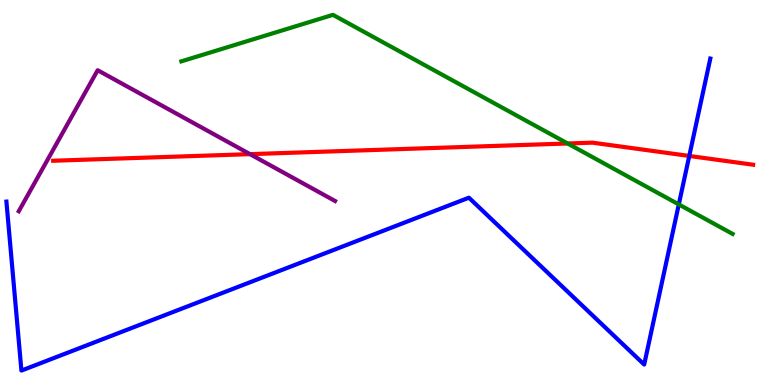[{'lines': ['blue', 'red'], 'intersections': [{'x': 8.89, 'y': 5.95}]}, {'lines': ['green', 'red'], 'intersections': [{'x': 7.32, 'y': 6.27}]}, {'lines': ['purple', 'red'], 'intersections': [{'x': 3.23, 'y': 6.0}]}, {'lines': ['blue', 'green'], 'intersections': [{'x': 8.76, 'y': 4.69}]}, {'lines': ['blue', 'purple'], 'intersections': []}, {'lines': ['green', 'purple'], 'intersections': []}]